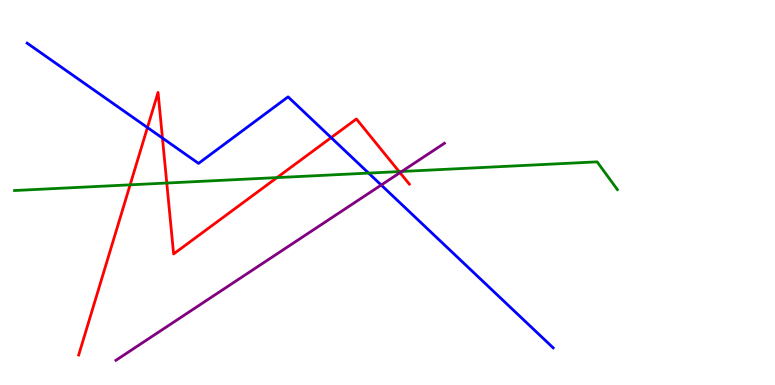[{'lines': ['blue', 'red'], 'intersections': [{'x': 1.9, 'y': 6.69}, {'x': 2.1, 'y': 6.41}, {'x': 4.27, 'y': 6.43}]}, {'lines': ['green', 'red'], 'intersections': [{'x': 1.68, 'y': 5.2}, {'x': 2.15, 'y': 5.25}, {'x': 3.57, 'y': 5.39}, {'x': 5.15, 'y': 5.54}]}, {'lines': ['purple', 'red'], 'intersections': [{'x': 5.16, 'y': 5.52}]}, {'lines': ['blue', 'green'], 'intersections': [{'x': 4.76, 'y': 5.5}]}, {'lines': ['blue', 'purple'], 'intersections': [{'x': 4.92, 'y': 5.19}]}, {'lines': ['green', 'purple'], 'intersections': [{'x': 5.18, 'y': 5.55}]}]